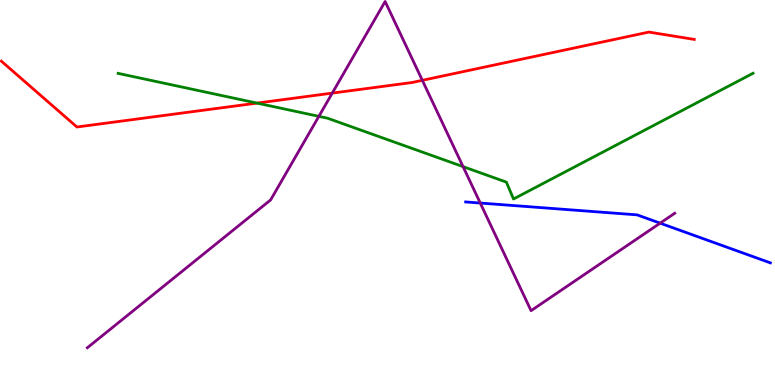[{'lines': ['blue', 'red'], 'intersections': []}, {'lines': ['green', 'red'], 'intersections': [{'x': 3.32, 'y': 7.32}]}, {'lines': ['purple', 'red'], 'intersections': [{'x': 4.29, 'y': 7.58}, {'x': 5.45, 'y': 7.91}]}, {'lines': ['blue', 'green'], 'intersections': []}, {'lines': ['blue', 'purple'], 'intersections': [{'x': 6.2, 'y': 4.73}, {'x': 8.52, 'y': 4.2}]}, {'lines': ['green', 'purple'], 'intersections': [{'x': 4.11, 'y': 6.98}, {'x': 5.98, 'y': 5.67}]}]